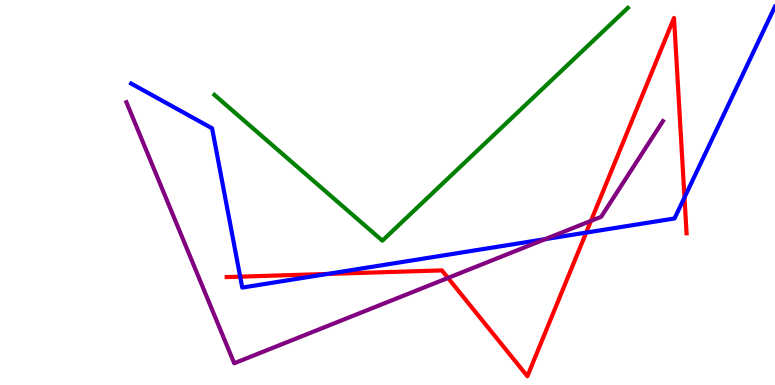[{'lines': ['blue', 'red'], 'intersections': [{'x': 3.1, 'y': 2.81}, {'x': 4.23, 'y': 2.88}, {'x': 7.56, 'y': 3.96}, {'x': 8.83, 'y': 4.87}]}, {'lines': ['green', 'red'], 'intersections': []}, {'lines': ['purple', 'red'], 'intersections': [{'x': 5.78, 'y': 2.78}, {'x': 7.63, 'y': 4.26}]}, {'lines': ['blue', 'green'], 'intersections': []}, {'lines': ['blue', 'purple'], 'intersections': [{'x': 7.03, 'y': 3.79}]}, {'lines': ['green', 'purple'], 'intersections': []}]